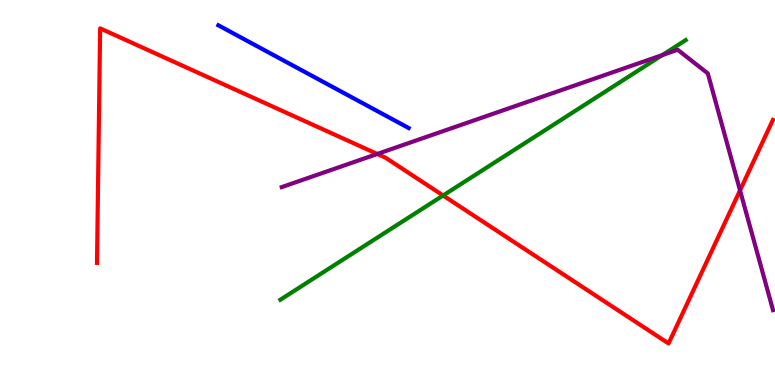[{'lines': ['blue', 'red'], 'intersections': []}, {'lines': ['green', 'red'], 'intersections': [{'x': 5.72, 'y': 4.92}]}, {'lines': ['purple', 'red'], 'intersections': [{'x': 4.87, 'y': 6.0}, {'x': 9.55, 'y': 5.06}]}, {'lines': ['blue', 'green'], 'intersections': []}, {'lines': ['blue', 'purple'], 'intersections': []}, {'lines': ['green', 'purple'], 'intersections': [{'x': 8.55, 'y': 8.57}]}]